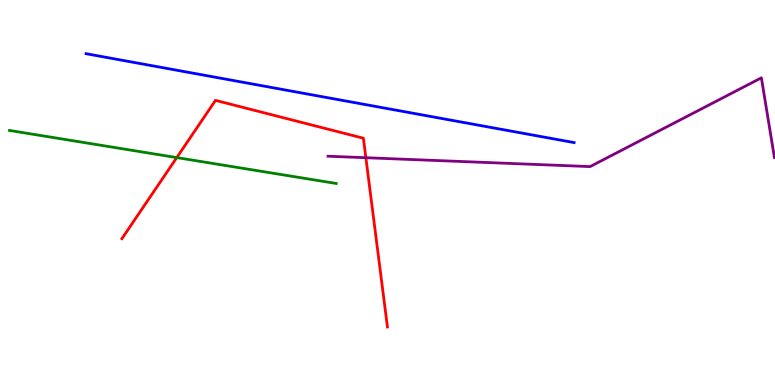[{'lines': ['blue', 'red'], 'intersections': []}, {'lines': ['green', 'red'], 'intersections': [{'x': 2.28, 'y': 5.91}]}, {'lines': ['purple', 'red'], 'intersections': [{'x': 4.72, 'y': 5.9}]}, {'lines': ['blue', 'green'], 'intersections': []}, {'lines': ['blue', 'purple'], 'intersections': []}, {'lines': ['green', 'purple'], 'intersections': []}]